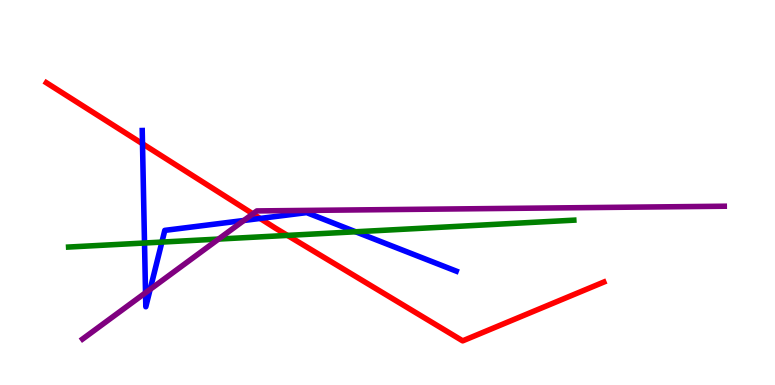[{'lines': ['blue', 'red'], 'intersections': [{'x': 1.84, 'y': 6.27}, {'x': 3.36, 'y': 4.33}]}, {'lines': ['green', 'red'], 'intersections': [{'x': 3.71, 'y': 3.89}]}, {'lines': ['purple', 'red'], 'intersections': [{'x': 3.26, 'y': 4.45}]}, {'lines': ['blue', 'green'], 'intersections': [{'x': 1.86, 'y': 3.69}, {'x': 2.09, 'y': 3.71}, {'x': 4.59, 'y': 3.98}]}, {'lines': ['blue', 'purple'], 'intersections': [{'x': 1.88, 'y': 2.4}, {'x': 1.94, 'y': 2.48}, {'x': 3.15, 'y': 4.27}]}, {'lines': ['green', 'purple'], 'intersections': [{'x': 2.82, 'y': 3.79}]}]